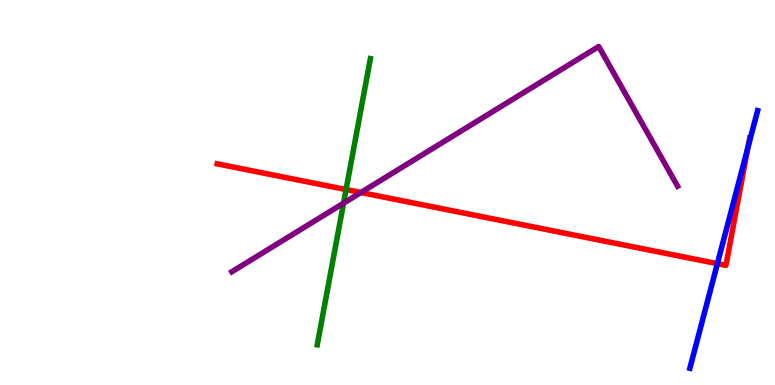[{'lines': ['blue', 'red'], 'intersections': [{'x': 9.26, 'y': 3.15}, {'x': 9.65, 'y': 6.16}]}, {'lines': ['green', 'red'], 'intersections': [{'x': 4.47, 'y': 5.08}]}, {'lines': ['purple', 'red'], 'intersections': [{'x': 4.66, 'y': 5.0}]}, {'lines': ['blue', 'green'], 'intersections': []}, {'lines': ['blue', 'purple'], 'intersections': []}, {'lines': ['green', 'purple'], 'intersections': [{'x': 4.43, 'y': 4.72}]}]